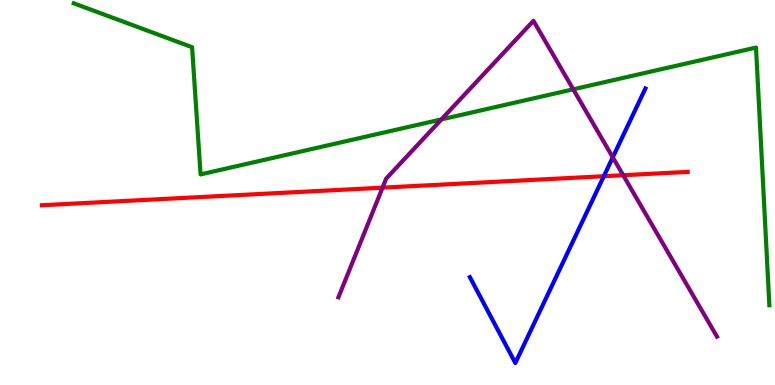[{'lines': ['blue', 'red'], 'intersections': [{'x': 7.79, 'y': 5.42}]}, {'lines': ['green', 'red'], 'intersections': []}, {'lines': ['purple', 'red'], 'intersections': [{'x': 4.94, 'y': 5.13}, {'x': 8.04, 'y': 5.45}]}, {'lines': ['blue', 'green'], 'intersections': []}, {'lines': ['blue', 'purple'], 'intersections': [{'x': 7.91, 'y': 5.91}]}, {'lines': ['green', 'purple'], 'intersections': [{'x': 5.7, 'y': 6.9}, {'x': 7.4, 'y': 7.68}]}]